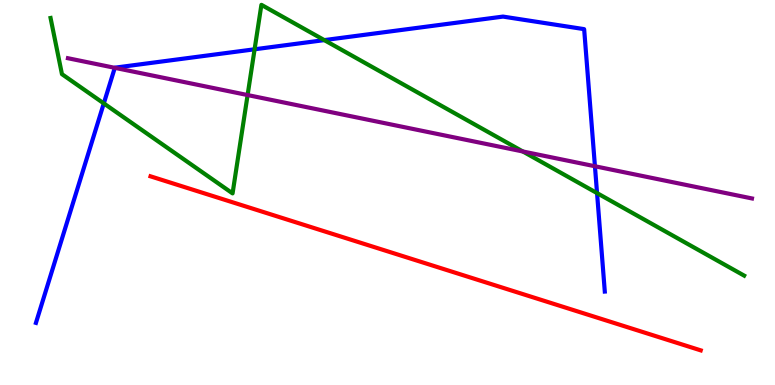[{'lines': ['blue', 'red'], 'intersections': []}, {'lines': ['green', 'red'], 'intersections': []}, {'lines': ['purple', 'red'], 'intersections': []}, {'lines': ['blue', 'green'], 'intersections': [{'x': 1.34, 'y': 7.31}, {'x': 3.29, 'y': 8.72}, {'x': 4.18, 'y': 8.96}, {'x': 7.7, 'y': 4.98}]}, {'lines': ['blue', 'purple'], 'intersections': [{'x': 1.48, 'y': 8.24}, {'x': 7.68, 'y': 5.68}]}, {'lines': ['green', 'purple'], 'intersections': [{'x': 3.19, 'y': 7.53}, {'x': 6.75, 'y': 6.07}]}]